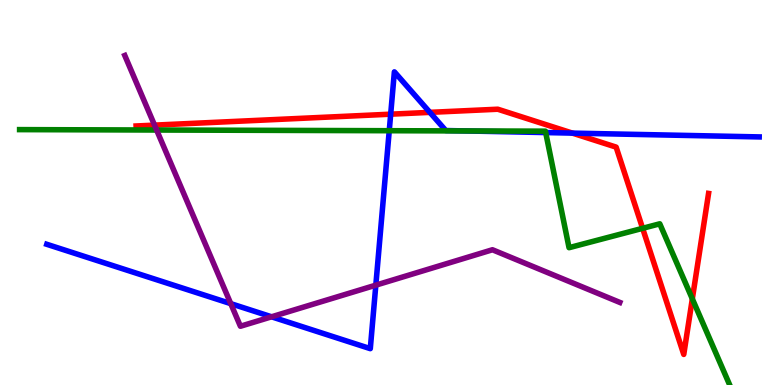[{'lines': ['blue', 'red'], 'intersections': [{'x': 5.04, 'y': 7.03}, {'x': 5.55, 'y': 7.08}, {'x': 7.39, 'y': 6.54}]}, {'lines': ['green', 'red'], 'intersections': [{'x': 8.29, 'y': 4.07}, {'x': 8.93, 'y': 2.24}]}, {'lines': ['purple', 'red'], 'intersections': [{'x': 1.99, 'y': 6.75}]}, {'lines': ['blue', 'green'], 'intersections': [{'x': 5.02, 'y': 6.6}, {'x': 6.0, 'y': 6.6}, {'x': 7.04, 'y': 6.56}]}, {'lines': ['blue', 'purple'], 'intersections': [{'x': 2.98, 'y': 2.11}, {'x': 3.5, 'y': 1.77}, {'x': 4.85, 'y': 2.59}]}, {'lines': ['green', 'purple'], 'intersections': [{'x': 2.02, 'y': 6.62}]}]